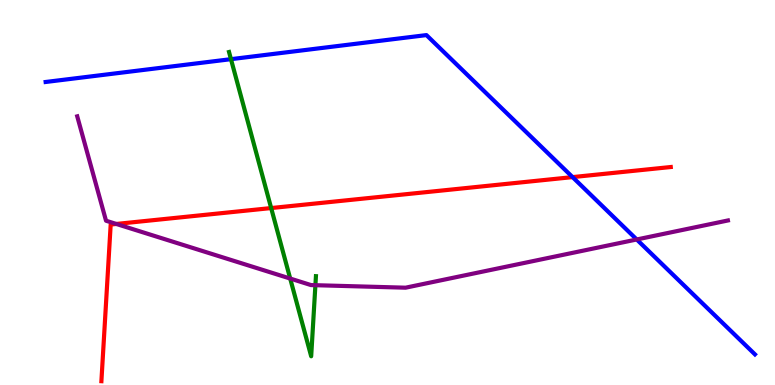[{'lines': ['blue', 'red'], 'intersections': [{'x': 7.39, 'y': 5.4}]}, {'lines': ['green', 'red'], 'intersections': [{'x': 3.5, 'y': 4.6}]}, {'lines': ['purple', 'red'], 'intersections': [{'x': 1.5, 'y': 4.18}]}, {'lines': ['blue', 'green'], 'intersections': [{'x': 2.98, 'y': 8.46}]}, {'lines': ['blue', 'purple'], 'intersections': [{'x': 8.22, 'y': 3.78}]}, {'lines': ['green', 'purple'], 'intersections': [{'x': 3.74, 'y': 2.77}, {'x': 4.07, 'y': 2.59}]}]